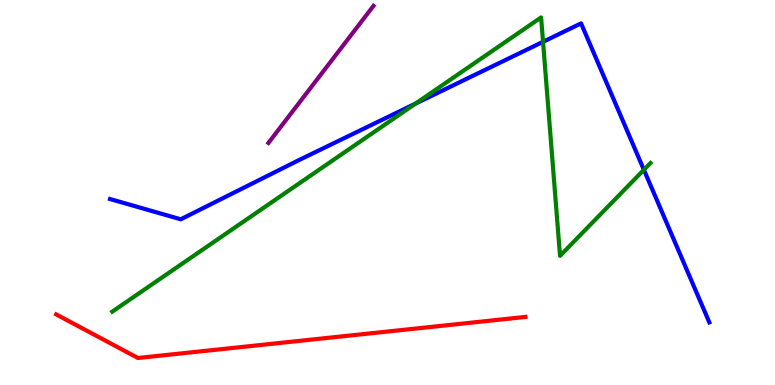[{'lines': ['blue', 'red'], 'intersections': []}, {'lines': ['green', 'red'], 'intersections': []}, {'lines': ['purple', 'red'], 'intersections': []}, {'lines': ['blue', 'green'], 'intersections': [{'x': 5.36, 'y': 7.31}, {'x': 7.01, 'y': 8.91}, {'x': 8.31, 'y': 5.59}]}, {'lines': ['blue', 'purple'], 'intersections': []}, {'lines': ['green', 'purple'], 'intersections': []}]